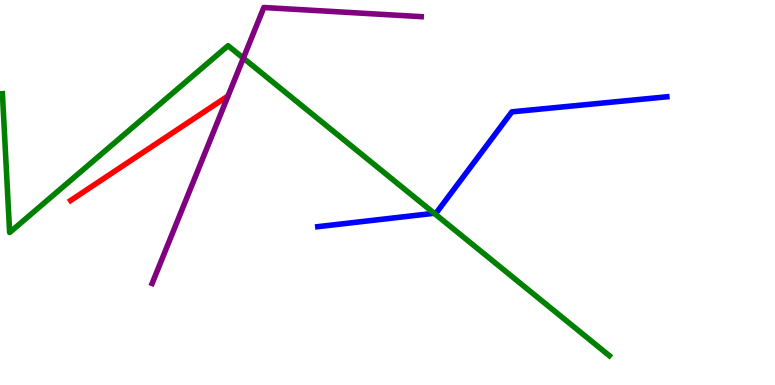[{'lines': ['blue', 'red'], 'intersections': []}, {'lines': ['green', 'red'], 'intersections': []}, {'lines': ['purple', 'red'], 'intersections': []}, {'lines': ['blue', 'green'], 'intersections': [{'x': 5.6, 'y': 4.46}]}, {'lines': ['blue', 'purple'], 'intersections': []}, {'lines': ['green', 'purple'], 'intersections': [{'x': 3.14, 'y': 8.49}]}]